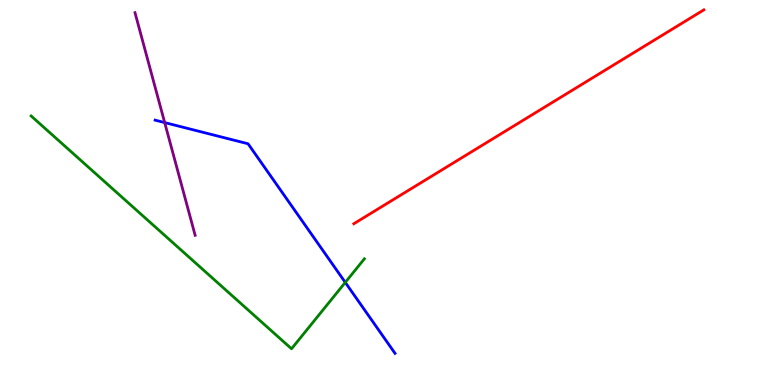[{'lines': ['blue', 'red'], 'intersections': []}, {'lines': ['green', 'red'], 'intersections': []}, {'lines': ['purple', 'red'], 'intersections': []}, {'lines': ['blue', 'green'], 'intersections': [{'x': 4.46, 'y': 2.66}]}, {'lines': ['blue', 'purple'], 'intersections': [{'x': 2.13, 'y': 6.82}]}, {'lines': ['green', 'purple'], 'intersections': []}]